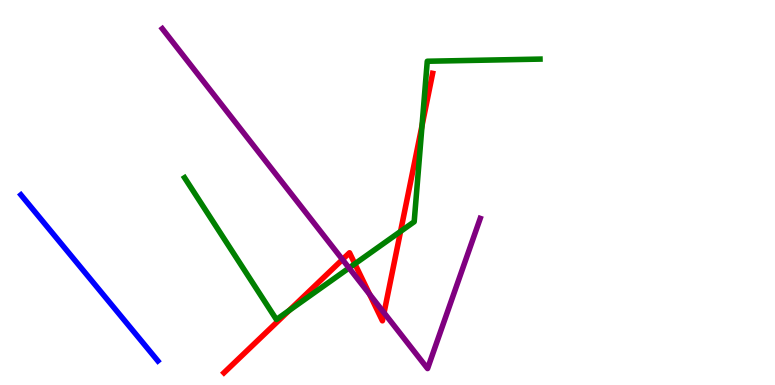[{'lines': ['blue', 'red'], 'intersections': []}, {'lines': ['green', 'red'], 'intersections': [{'x': 3.73, 'y': 1.93}, {'x': 4.58, 'y': 3.15}, {'x': 5.17, 'y': 3.99}, {'x': 5.45, 'y': 6.74}]}, {'lines': ['purple', 'red'], 'intersections': [{'x': 4.42, 'y': 3.26}, {'x': 4.77, 'y': 2.36}, {'x': 4.96, 'y': 1.88}]}, {'lines': ['blue', 'green'], 'intersections': []}, {'lines': ['blue', 'purple'], 'intersections': []}, {'lines': ['green', 'purple'], 'intersections': [{'x': 4.5, 'y': 3.04}]}]